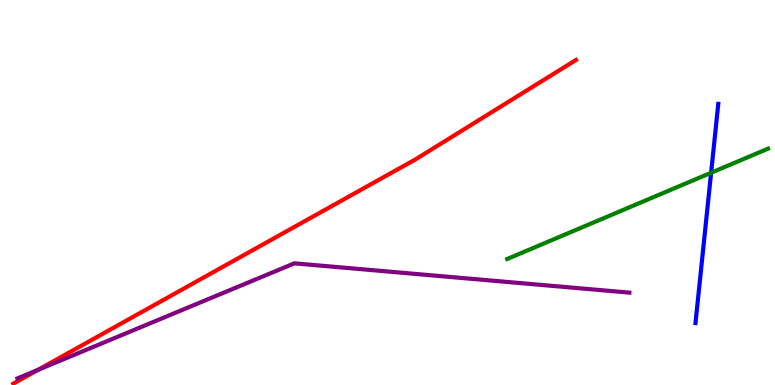[{'lines': ['blue', 'red'], 'intersections': []}, {'lines': ['green', 'red'], 'intersections': []}, {'lines': ['purple', 'red'], 'intersections': [{'x': 0.491, 'y': 0.394}]}, {'lines': ['blue', 'green'], 'intersections': [{'x': 9.18, 'y': 5.51}]}, {'lines': ['blue', 'purple'], 'intersections': []}, {'lines': ['green', 'purple'], 'intersections': []}]